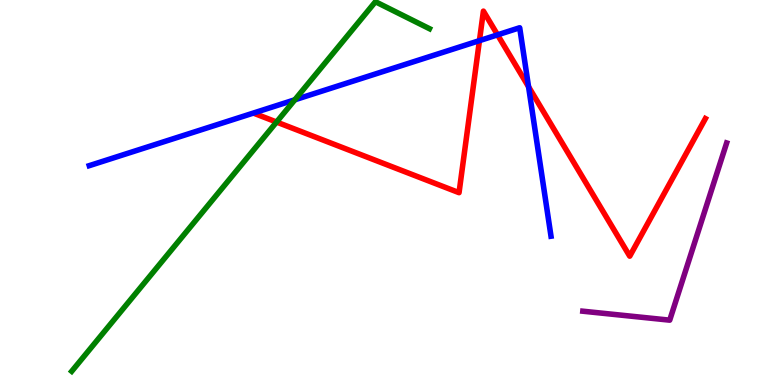[{'lines': ['blue', 'red'], 'intersections': [{'x': 6.19, 'y': 8.94}, {'x': 6.42, 'y': 9.1}, {'x': 6.82, 'y': 7.75}]}, {'lines': ['green', 'red'], 'intersections': [{'x': 3.57, 'y': 6.83}]}, {'lines': ['purple', 'red'], 'intersections': []}, {'lines': ['blue', 'green'], 'intersections': [{'x': 3.8, 'y': 7.41}]}, {'lines': ['blue', 'purple'], 'intersections': []}, {'lines': ['green', 'purple'], 'intersections': []}]